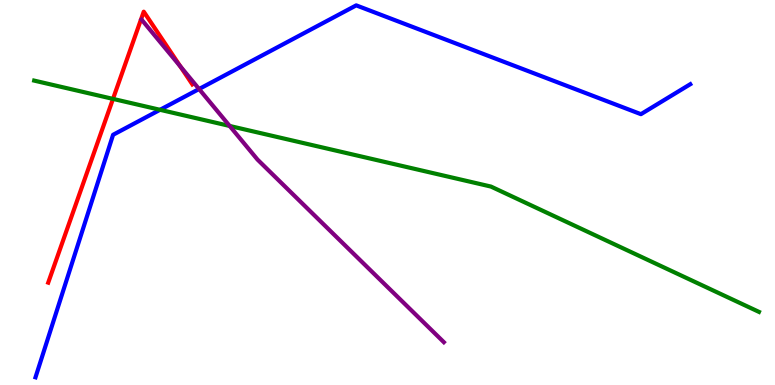[{'lines': ['blue', 'red'], 'intersections': []}, {'lines': ['green', 'red'], 'intersections': [{'x': 1.46, 'y': 7.43}]}, {'lines': ['purple', 'red'], 'intersections': [{'x': 2.33, 'y': 8.28}]}, {'lines': ['blue', 'green'], 'intersections': [{'x': 2.06, 'y': 7.15}]}, {'lines': ['blue', 'purple'], 'intersections': [{'x': 2.57, 'y': 7.69}]}, {'lines': ['green', 'purple'], 'intersections': [{'x': 2.96, 'y': 6.73}]}]